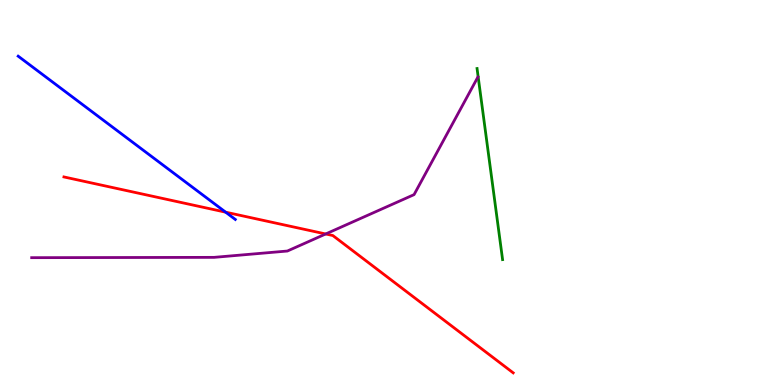[{'lines': ['blue', 'red'], 'intersections': [{'x': 2.91, 'y': 4.49}]}, {'lines': ['green', 'red'], 'intersections': []}, {'lines': ['purple', 'red'], 'intersections': [{'x': 4.2, 'y': 3.92}]}, {'lines': ['blue', 'green'], 'intersections': []}, {'lines': ['blue', 'purple'], 'intersections': []}, {'lines': ['green', 'purple'], 'intersections': []}]